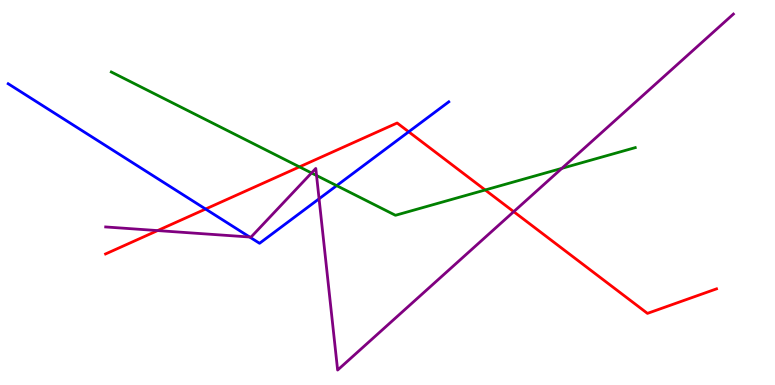[{'lines': ['blue', 'red'], 'intersections': [{'x': 2.65, 'y': 4.57}, {'x': 5.27, 'y': 6.58}]}, {'lines': ['green', 'red'], 'intersections': [{'x': 3.86, 'y': 5.67}, {'x': 6.26, 'y': 5.07}]}, {'lines': ['purple', 'red'], 'intersections': [{'x': 2.03, 'y': 4.01}, {'x': 6.63, 'y': 4.5}]}, {'lines': ['blue', 'green'], 'intersections': [{'x': 4.34, 'y': 5.18}]}, {'lines': ['blue', 'purple'], 'intersections': [{'x': 3.22, 'y': 3.84}, {'x': 4.12, 'y': 4.84}]}, {'lines': ['green', 'purple'], 'intersections': [{'x': 4.02, 'y': 5.51}, {'x': 4.08, 'y': 5.44}, {'x': 7.25, 'y': 5.63}]}]